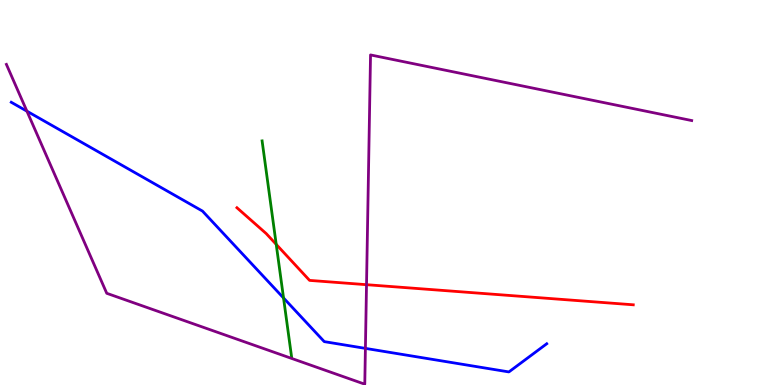[{'lines': ['blue', 'red'], 'intersections': []}, {'lines': ['green', 'red'], 'intersections': [{'x': 3.56, 'y': 3.65}]}, {'lines': ['purple', 'red'], 'intersections': [{'x': 4.73, 'y': 2.61}]}, {'lines': ['blue', 'green'], 'intersections': [{'x': 3.66, 'y': 2.26}]}, {'lines': ['blue', 'purple'], 'intersections': [{'x': 0.347, 'y': 7.11}, {'x': 4.71, 'y': 0.951}]}, {'lines': ['green', 'purple'], 'intersections': []}]